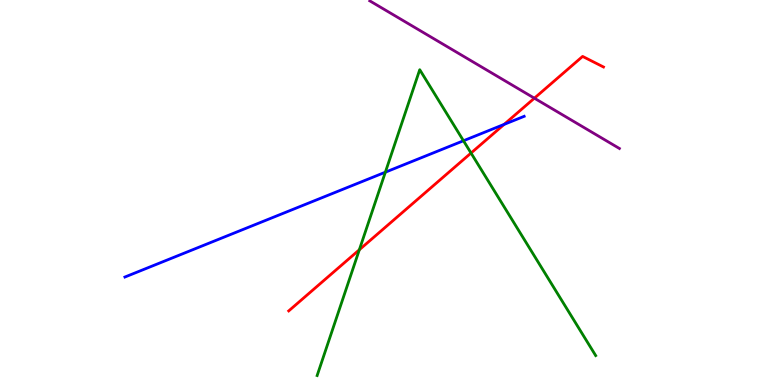[{'lines': ['blue', 'red'], 'intersections': [{'x': 6.5, 'y': 6.77}]}, {'lines': ['green', 'red'], 'intersections': [{'x': 4.64, 'y': 3.51}, {'x': 6.08, 'y': 6.02}]}, {'lines': ['purple', 'red'], 'intersections': [{'x': 6.9, 'y': 7.45}]}, {'lines': ['blue', 'green'], 'intersections': [{'x': 4.97, 'y': 5.53}, {'x': 5.98, 'y': 6.34}]}, {'lines': ['blue', 'purple'], 'intersections': []}, {'lines': ['green', 'purple'], 'intersections': []}]